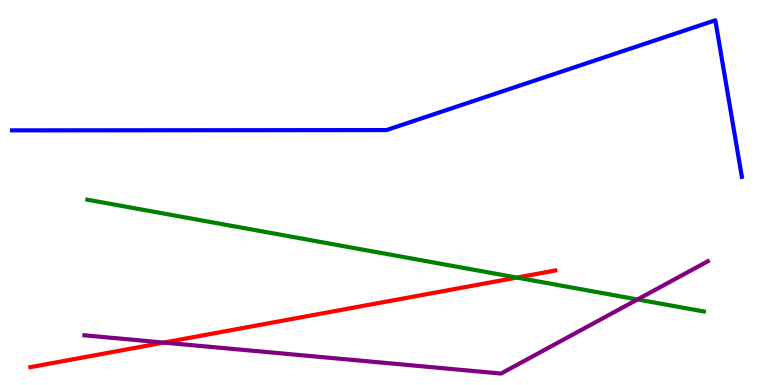[{'lines': ['blue', 'red'], 'intersections': []}, {'lines': ['green', 'red'], 'intersections': [{'x': 6.67, 'y': 2.79}]}, {'lines': ['purple', 'red'], 'intersections': [{'x': 2.11, 'y': 1.1}]}, {'lines': ['blue', 'green'], 'intersections': []}, {'lines': ['blue', 'purple'], 'intersections': []}, {'lines': ['green', 'purple'], 'intersections': [{'x': 8.23, 'y': 2.22}]}]